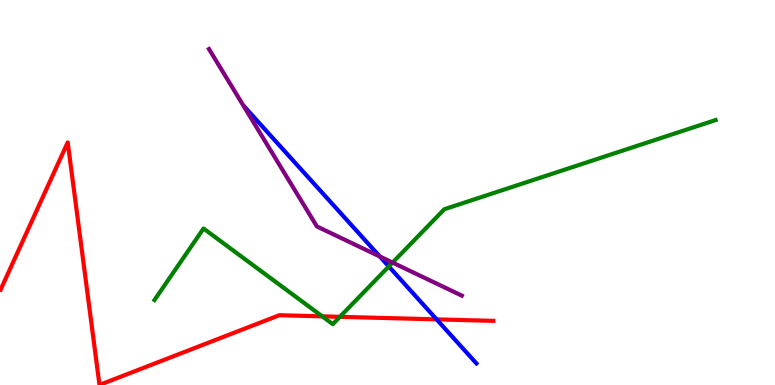[{'lines': ['blue', 'red'], 'intersections': [{'x': 5.63, 'y': 1.7}]}, {'lines': ['green', 'red'], 'intersections': [{'x': 4.16, 'y': 1.78}, {'x': 4.39, 'y': 1.77}]}, {'lines': ['purple', 'red'], 'intersections': []}, {'lines': ['blue', 'green'], 'intersections': [{'x': 5.02, 'y': 3.08}]}, {'lines': ['blue', 'purple'], 'intersections': [{'x': 4.9, 'y': 3.34}]}, {'lines': ['green', 'purple'], 'intersections': [{'x': 5.07, 'y': 3.18}]}]